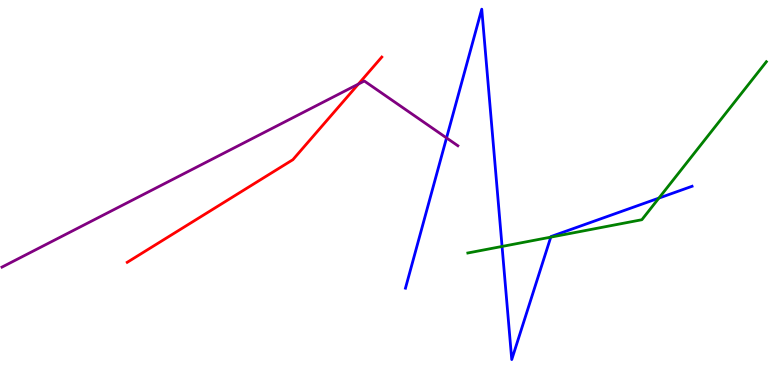[{'lines': ['blue', 'red'], 'intersections': []}, {'lines': ['green', 'red'], 'intersections': []}, {'lines': ['purple', 'red'], 'intersections': [{'x': 4.62, 'y': 7.82}]}, {'lines': ['blue', 'green'], 'intersections': [{'x': 6.48, 'y': 3.6}, {'x': 7.11, 'y': 3.84}, {'x': 8.5, 'y': 4.85}]}, {'lines': ['blue', 'purple'], 'intersections': [{'x': 5.76, 'y': 6.42}]}, {'lines': ['green', 'purple'], 'intersections': []}]